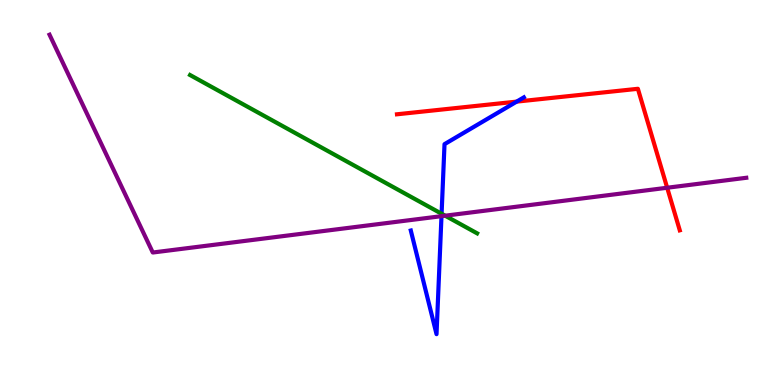[{'lines': ['blue', 'red'], 'intersections': [{'x': 6.67, 'y': 7.36}]}, {'lines': ['green', 'red'], 'intersections': []}, {'lines': ['purple', 'red'], 'intersections': [{'x': 8.61, 'y': 5.12}]}, {'lines': ['blue', 'green'], 'intersections': [{'x': 5.7, 'y': 4.45}]}, {'lines': ['blue', 'purple'], 'intersections': [{'x': 5.7, 'y': 4.39}]}, {'lines': ['green', 'purple'], 'intersections': [{'x': 5.74, 'y': 4.4}]}]